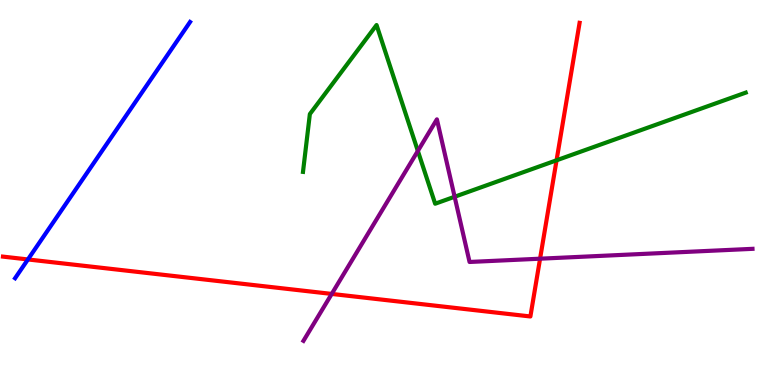[{'lines': ['blue', 'red'], 'intersections': [{'x': 0.36, 'y': 3.26}]}, {'lines': ['green', 'red'], 'intersections': [{'x': 7.18, 'y': 5.84}]}, {'lines': ['purple', 'red'], 'intersections': [{'x': 4.28, 'y': 2.37}, {'x': 6.97, 'y': 3.28}]}, {'lines': ['blue', 'green'], 'intersections': []}, {'lines': ['blue', 'purple'], 'intersections': []}, {'lines': ['green', 'purple'], 'intersections': [{'x': 5.39, 'y': 6.08}, {'x': 5.87, 'y': 4.89}]}]